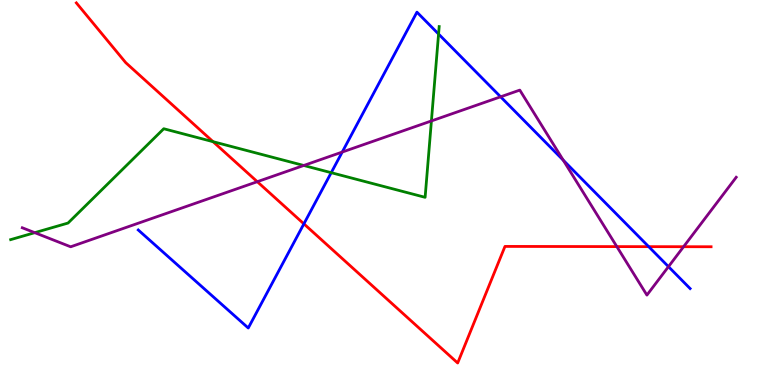[{'lines': ['blue', 'red'], 'intersections': [{'x': 3.92, 'y': 4.19}, {'x': 8.37, 'y': 3.59}]}, {'lines': ['green', 'red'], 'intersections': [{'x': 2.75, 'y': 6.32}]}, {'lines': ['purple', 'red'], 'intersections': [{'x': 3.32, 'y': 5.28}, {'x': 7.96, 'y': 3.59}, {'x': 8.82, 'y': 3.59}]}, {'lines': ['blue', 'green'], 'intersections': [{'x': 4.27, 'y': 5.51}, {'x': 5.66, 'y': 9.12}]}, {'lines': ['blue', 'purple'], 'intersections': [{'x': 4.42, 'y': 6.05}, {'x': 6.46, 'y': 7.49}, {'x': 7.27, 'y': 5.84}, {'x': 8.63, 'y': 3.07}]}, {'lines': ['green', 'purple'], 'intersections': [{'x': 0.449, 'y': 3.96}, {'x': 3.92, 'y': 5.7}, {'x': 5.57, 'y': 6.86}]}]